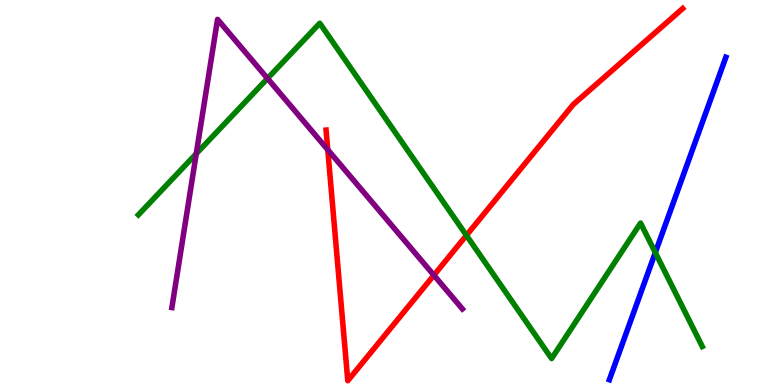[{'lines': ['blue', 'red'], 'intersections': []}, {'lines': ['green', 'red'], 'intersections': [{'x': 6.02, 'y': 3.89}]}, {'lines': ['purple', 'red'], 'intersections': [{'x': 4.23, 'y': 6.11}, {'x': 5.6, 'y': 2.85}]}, {'lines': ['blue', 'green'], 'intersections': [{'x': 8.46, 'y': 3.44}]}, {'lines': ['blue', 'purple'], 'intersections': []}, {'lines': ['green', 'purple'], 'intersections': [{'x': 2.53, 'y': 6.01}, {'x': 3.45, 'y': 7.96}]}]